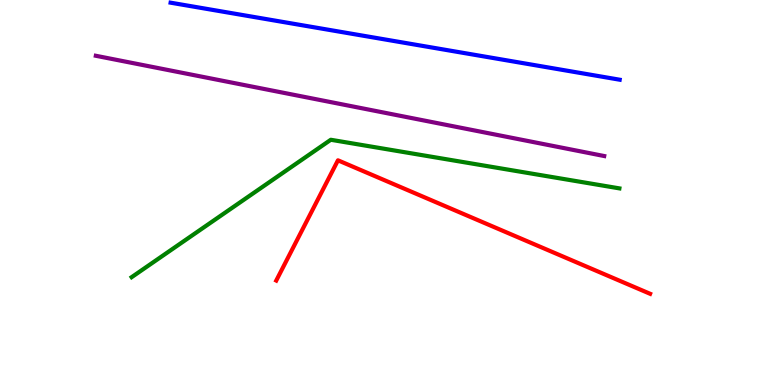[{'lines': ['blue', 'red'], 'intersections': []}, {'lines': ['green', 'red'], 'intersections': []}, {'lines': ['purple', 'red'], 'intersections': []}, {'lines': ['blue', 'green'], 'intersections': []}, {'lines': ['blue', 'purple'], 'intersections': []}, {'lines': ['green', 'purple'], 'intersections': []}]